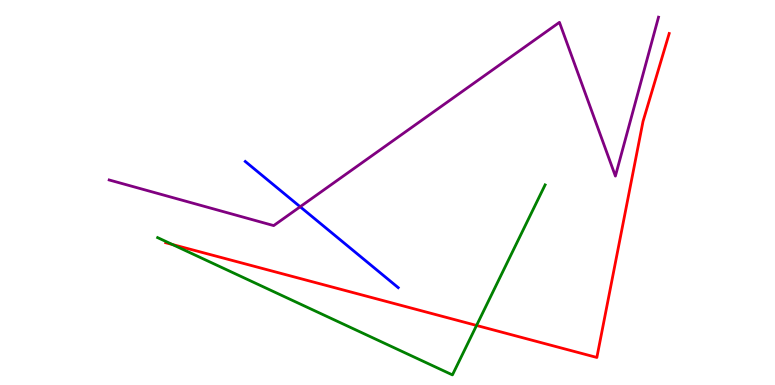[{'lines': ['blue', 'red'], 'intersections': []}, {'lines': ['green', 'red'], 'intersections': [{'x': 2.23, 'y': 3.65}, {'x': 6.15, 'y': 1.55}]}, {'lines': ['purple', 'red'], 'intersections': []}, {'lines': ['blue', 'green'], 'intersections': []}, {'lines': ['blue', 'purple'], 'intersections': [{'x': 3.87, 'y': 4.63}]}, {'lines': ['green', 'purple'], 'intersections': []}]